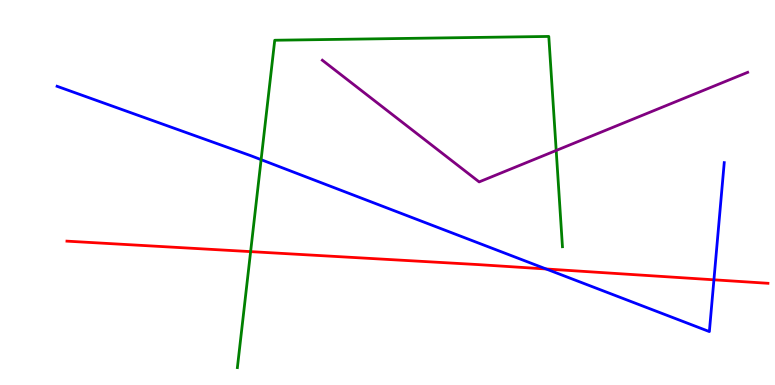[{'lines': ['blue', 'red'], 'intersections': [{'x': 7.05, 'y': 3.01}, {'x': 9.21, 'y': 2.73}]}, {'lines': ['green', 'red'], 'intersections': [{'x': 3.23, 'y': 3.46}]}, {'lines': ['purple', 'red'], 'intersections': []}, {'lines': ['blue', 'green'], 'intersections': [{'x': 3.37, 'y': 5.85}]}, {'lines': ['blue', 'purple'], 'intersections': []}, {'lines': ['green', 'purple'], 'intersections': [{'x': 7.18, 'y': 6.09}]}]